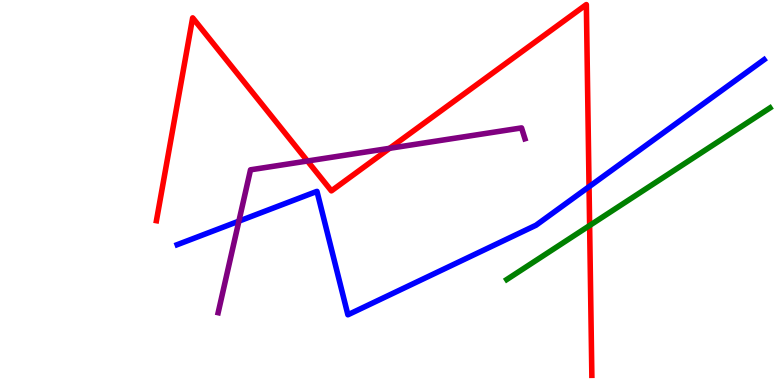[{'lines': ['blue', 'red'], 'intersections': [{'x': 7.6, 'y': 5.15}]}, {'lines': ['green', 'red'], 'intersections': [{'x': 7.61, 'y': 4.14}]}, {'lines': ['purple', 'red'], 'intersections': [{'x': 3.97, 'y': 5.82}, {'x': 5.03, 'y': 6.15}]}, {'lines': ['blue', 'green'], 'intersections': []}, {'lines': ['blue', 'purple'], 'intersections': [{'x': 3.08, 'y': 4.26}]}, {'lines': ['green', 'purple'], 'intersections': []}]